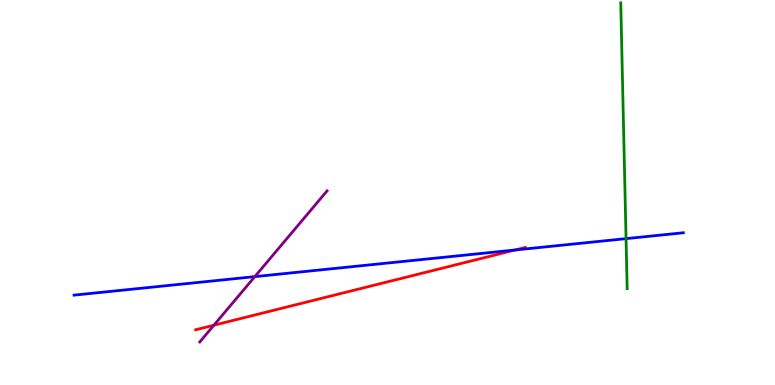[{'lines': ['blue', 'red'], 'intersections': [{'x': 6.65, 'y': 3.51}]}, {'lines': ['green', 'red'], 'intersections': []}, {'lines': ['purple', 'red'], 'intersections': [{'x': 2.76, 'y': 1.55}]}, {'lines': ['blue', 'green'], 'intersections': [{'x': 8.08, 'y': 3.8}]}, {'lines': ['blue', 'purple'], 'intersections': [{'x': 3.29, 'y': 2.81}]}, {'lines': ['green', 'purple'], 'intersections': []}]